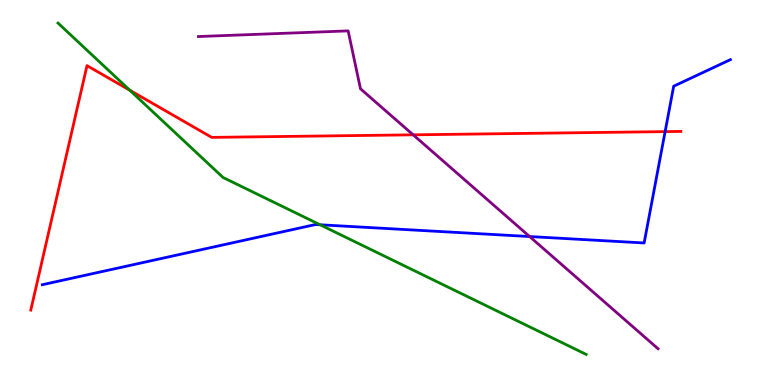[{'lines': ['blue', 'red'], 'intersections': [{'x': 8.58, 'y': 6.58}]}, {'lines': ['green', 'red'], 'intersections': [{'x': 1.68, 'y': 7.66}]}, {'lines': ['purple', 'red'], 'intersections': [{'x': 5.33, 'y': 6.5}]}, {'lines': ['blue', 'green'], 'intersections': [{'x': 4.13, 'y': 4.16}]}, {'lines': ['blue', 'purple'], 'intersections': [{'x': 6.83, 'y': 3.86}]}, {'lines': ['green', 'purple'], 'intersections': []}]